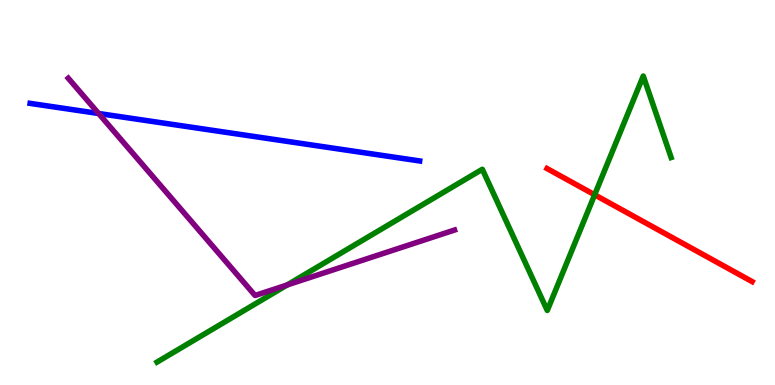[{'lines': ['blue', 'red'], 'intersections': []}, {'lines': ['green', 'red'], 'intersections': [{'x': 7.67, 'y': 4.94}]}, {'lines': ['purple', 'red'], 'intersections': []}, {'lines': ['blue', 'green'], 'intersections': []}, {'lines': ['blue', 'purple'], 'intersections': [{'x': 1.27, 'y': 7.05}]}, {'lines': ['green', 'purple'], 'intersections': [{'x': 3.71, 'y': 2.6}]}]